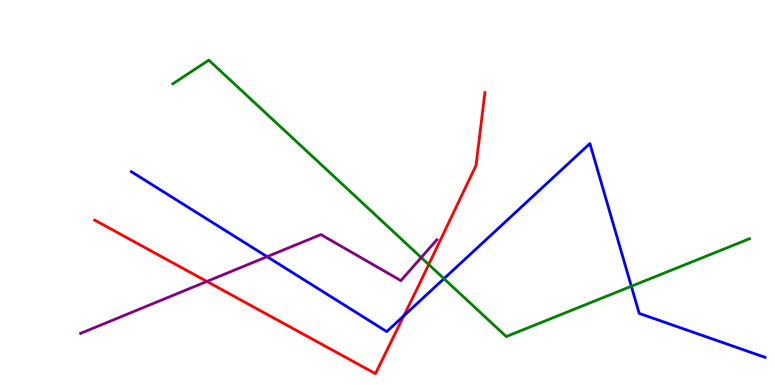[{'lines': ['blue', 'red'], 'intersections': [{'x': 5.21, 'y': 1.8}]}, {'lines': ['green', 'red'], 'intersections': [{'x': 5.53, 'y': 3.13}]}, {'lines': ['purple', 'red'], 'intersections': [{'x': 2.67, 'y': 2.69}]}, {'lines': ['blue', 'green'], 'intersections': [{'x': 5.73, 'y': 2.76}, {'x': 8.15, 'y': 2.56}]}, {'lines': ['blue', 'purple'], 'intersections': [{'x': 3.45, 'y': 3.33}]}, {'lines': ['green', 'purple'], 'intersections': [{'x': 5.44, 'y': 3.31}]}]